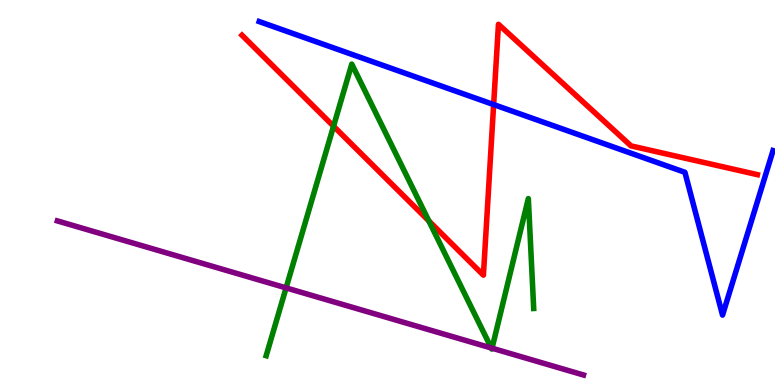[{'lines': ['blue', 'red'], 'intersections': [{'x': 6.37, 'y': 7.28}]}, {'lines': ['green', 'red'], 'intersections': [{'x': 4.3, 'y': 6.72}, {'x': 5.53, 'y': 4.26}]}, {'lines': ['purple', 'red'], 'intersections': []}, {'lines': ['blue', 'green'], 'intersections': []}, {'lines': ['blue', 'purple'], 'intersections': []}, {'lines': ['green', 'purple'], 'intersections': [{'x': 3.69, 'y': 2.52}, {'x': 6.34, 'y': 0.961}, {'x': 6.35, 'y': 0.956}]}]